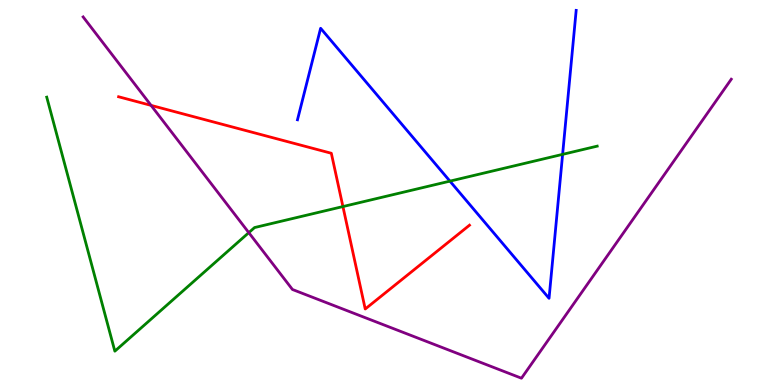[{'lines': ['blue', 'red'], 'intersections': []}, {'lines': ['green', 'red'], 'intersections': [{'x': 4.42, 'y': 4.63}]}, {'lines': ['purple', 'red'], 'intersections': [{'x': 1.95, 'y': 7.26}]}, {'lines': ['blue', 'green'], 'intersections': [{'x': 5.81, 'y': 5.3}, {'x': 7.26, 'y': 5.99}]}, {'lines': ['blue', 'purple'], 'intersections': []}, {'lines': ['green', 'purple'], 'intersections': [{'x': 3.21, 'y': 3.96}]}]